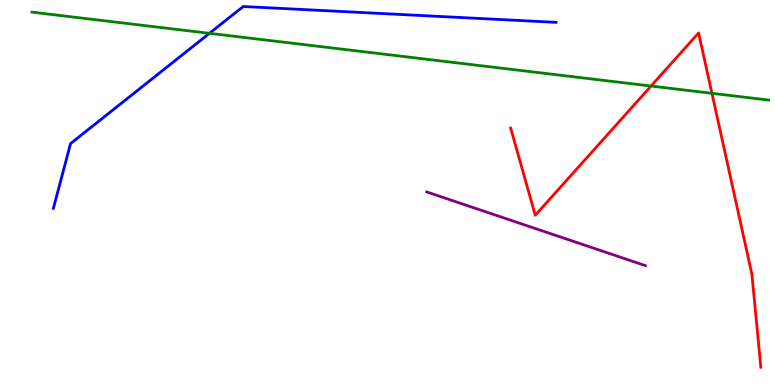[{'lines': ['blue', 'red'], 'intersections': []}, {'lines': ['green', 'red'], 'intersections': [{'x': 8.4, 'y': 7.77}, {'x': 9.19, 'y': 7.58}]}, {'lines': ['purple', 'red'], 'intersections': []}, {'lines': ['blue', 'green'], 'intersections': [{'x': 2.7, 'y': 9.13}]}, {'lines': ['blue', 'purple'], 'intersections': []}, {'lines': ['green', 'purple'], 'intersections': []}]